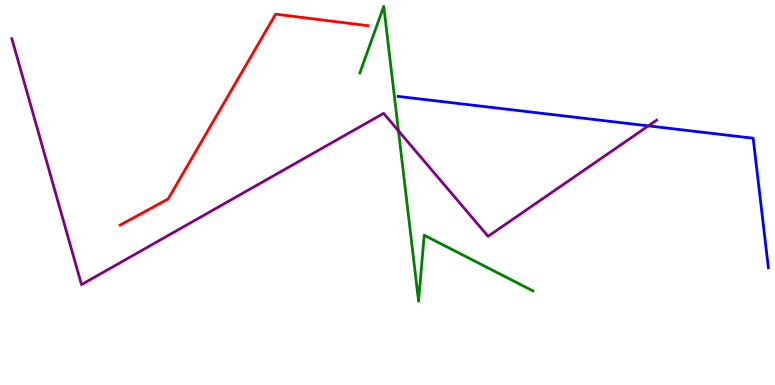[{'lines': ['blue', 'red'], 'intersections': []}, {'lines': ['green', 'red'], 'intersections': []}, {'lines': ['purple', 'red'], 'intersections': []}, {'lines': ['blue', 'green'], 'intersections': []}, {'lines': ['blue', 'purple'], 'intersections': [{'x': 8.37, 'y': 6.73}]}, {'lines': ['green', 'purple'], 'intersections': [{'x': 5.14, 'y': 6.6}]}]